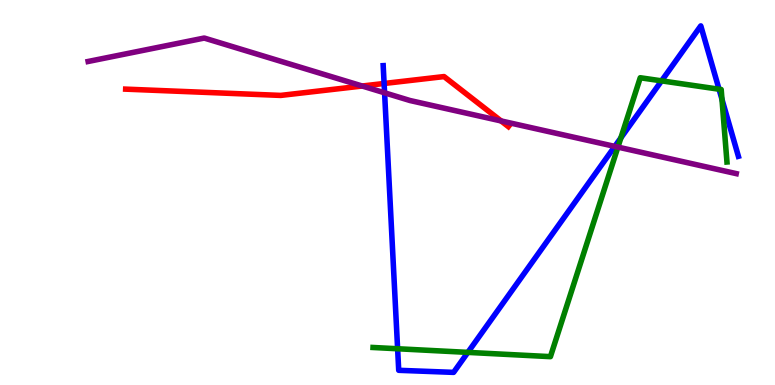[{'lines': ['blue', 'red'], 'intersections': [{'x': 4.96, 'y': 7.83}]}, {'lines': ['green', 'red'], 'intersections': []}, {'lines': ['purple', 'red'], 'intersections': [{'x': 4.67, 'y': 7.77}, {'x': 6.47, 'y': 6.86}]}, {'lines': ['blue', 'green'], 'intersections': [{'x': 5.13, 'y': 0.941}, {'x': 6.04, 'y': 0.847}, {'x': 8.01, 'y': 6.42}, {'x': 8.54, 'y': 7.9}, {'x': 9.28, 'y': 7.68}, {'x': 9.32, 'y': 7.42}]}, {'lines': ['blue', 'purple'], 'intersections': [{'x': 4.96, 'y': 7.59}, {'x': 7.93, 'y': 6.2}]}, {'lines': ['green', 'purple'], 'intersections': [{'x': 7.97, 'y': 6.18}]}]